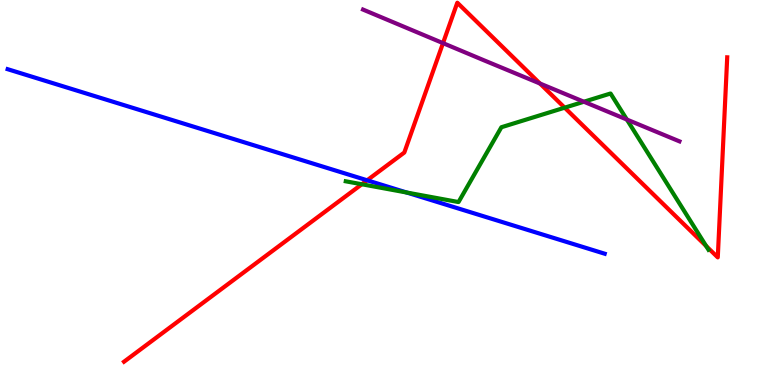[{'lines': ['blue', 'red'], 'intersections': [{'x': 4.74, 'y': 5.32}]}, {'lines': ['green', 'red'], 'intersections': [{'x': 4.67, 'y': 5.21}, {'x': 7.29, 'y': 7.2}, {'x': 9.11, 'y': 3.61}]}, {'lines': ['purple', 'red'], 'intersections': [{'x': 5.72, 'y': 8.88}, {'x': 6.97, 'y': 7.83}]}, {'lines': ['blue', 'green'], 'intersections': [{'x': 5.25, 'y': 5.0}]}, {'lines': ['blue', 'purple'], 'intersections': []}, {'lines': ['green', 'purple'], 'intersections': [{'x': 7.53, 'y': 7.36}, {'x': 8.09, 'y': 6.89}]}]